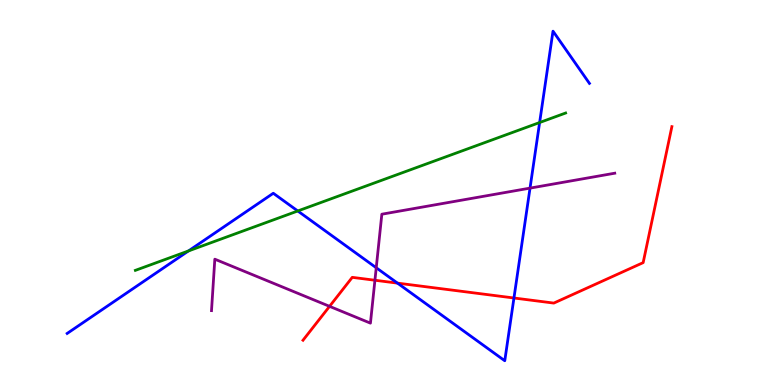[{'lines': ['blue', 'red'], 'intersections': [{'x': 5.13, 'y': 2.65}, {'x': 6.63, 'y': 2.26}]}, {'lines': ['green', 'red'], 'intersections': []}, {'lines': ['purple', 'red'], 'intersections': [{'x': 4.25, 'y': 2.04}, {'x': 4.84, 'y': 2.72}]}, {'lines': ['blue', 'green'], 'intersections': [{'x': 2.43, 'y': 3.48}, {'x': 3.84, 'y': 4.52}, {'x': 6.96, 'y': 6.82}]}, {'lines': ['blue', 'purple'], 'intersections': [{'x': 4.85, 'y': 3.05}, {'x': 6.84, 'y': 5.11}]}, {'lines': ['green', 'purple'], 'intersections': []}]